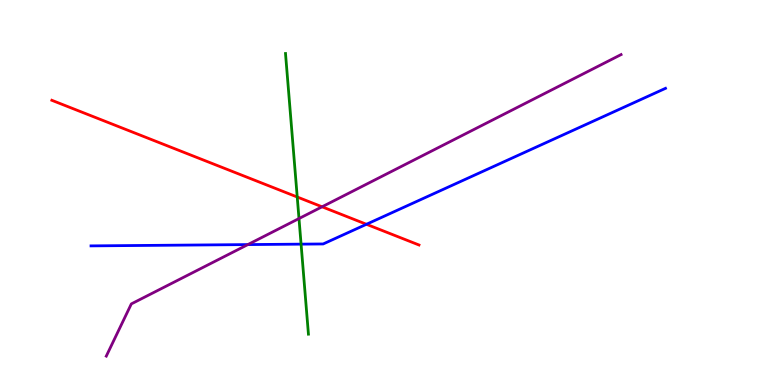[{'lines': ['blue', 'red'], 'intersections': [{'x': 4.73, 'y': 4.17}]}, {'lines': ['green', 'red'], 'intersections': [{'x': 3.84, 'y': 4.88}]}, {'lines': ['purple', 'red'], 'intersections': [{'x': 4.16, 'y': 4.63}]}, {'lines': ['blue', 'green'], 'intersections': [{'x': 3.88, 'y': 3.66}]}, {'lines': ['blue', 'purple'], 'intersections': [{'x': 3.2, 'y': 3.65}]}, {'lines': ['green', 'purple'], 'intersections': [{'x': 3.86, 'y': 4.32}]}]